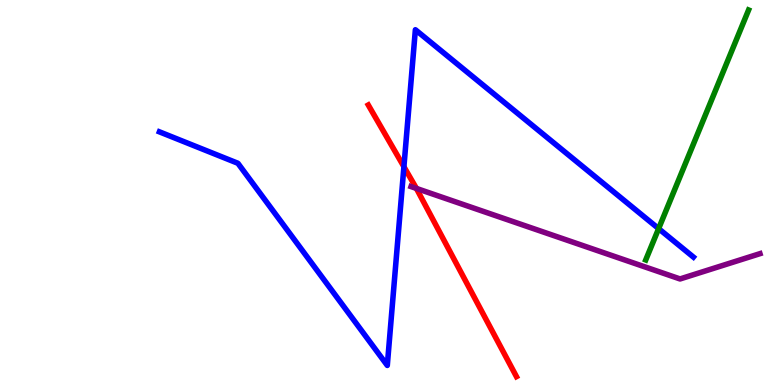[{'lines': ['blue', 'red'], 'intersections': [{'x': 5.21, 'y': 5.67}]}, {'lines': ['green', 'red'], 'intersections': []}, {'lines': ['purple', 'red'], 'intersections': [{'x': 5.37, 'y': 5.11}]}, {'lines': ['blue', 'green'], 'intersections': [{'x': 8.5, 'y': 4.06}]}, {'lines': ['blue', 'purple'], 'intersections': []}, {'lines': ['green', 'purple'], 'intersections': []}]